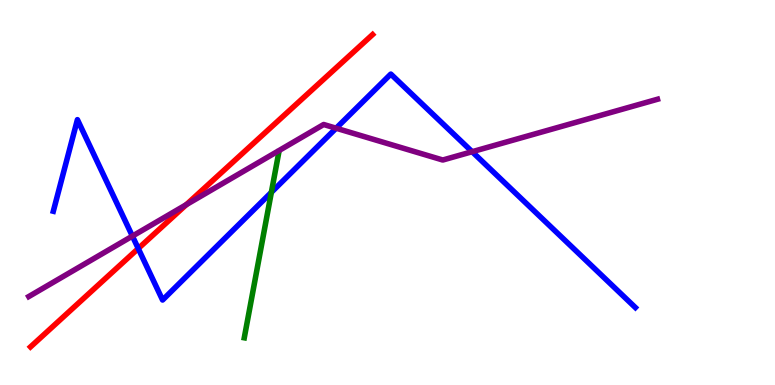[{'lines': ['blue', 'red'], 'intersections': [{'x': 1.78, 'y': 3.54}]}, {'lines': ['green', 'red'], 'intersections': []}, {'lines': ['purple', 'red'], 'intersections': [{'x': 2.4, 'y': 4.68}]}, {'lines': ['blue', 'green'], 'intersections': [{'x': 3.5, 'y': 5.0}]}, {'lines': ['blue', 'purple'], 'intersections': [{'x': 1.71, 'y': 3.87}, {'x': 4.34, 'y': 6.67}, {'x': 6.09, 'y': 6.06}]}, {'lines': ['green', 'purple'], 'intersections': []}]